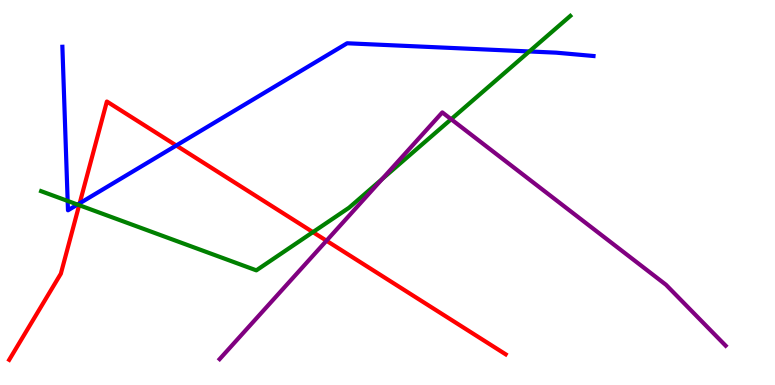[{'lines': ['blue', 'red'], 'intersections': [{'x': 1.03, 'y': 4.72}, {'x': 2.27, 'y': 6.22}]}, {'lines': ['green', 'red'], 'intersections': [{'x': 1.02, 'y': 4.67}, {'x': 4.04, 'y': 3.97}]}, {'lines': ['purple', 'red'], 'intersections': [{'x': 4.21, 'y': 3.75}]}, {'lines': ['blue', 'green'], 'intersections': [{'x': 0.873, 'y': 4.78}, {'x': 1.0, 'y': 4.69}, {'x': 6.83, 'y': 8.66}]}, {'lines': ['blue', 'purple'], 'intersections': []}, {'lines': ['green', 'purple'], 'intersections': [{'x': 4.93, 'y': 5.35}, {'x': 5.82, 'y': 6.9}]}]